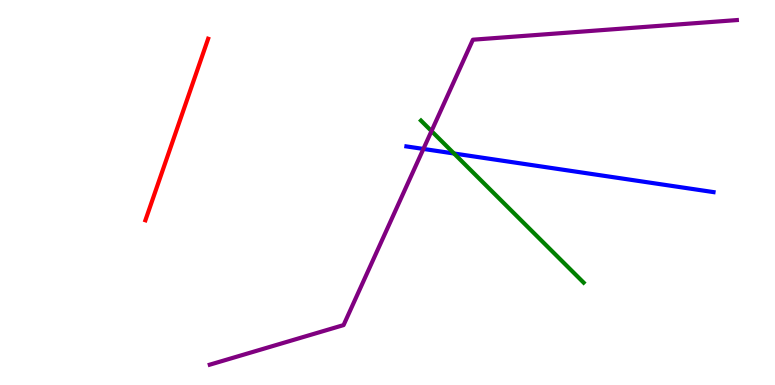[{'lines': ['blue', 'red'], 'intersections': []}, {'lines': ['green', 'red'], 'intersections': []}, {'lines': ['purple', 'red'], 'intersections': []}, {'lines': ['blue', 'green'], 'intersections': [{'x': 5.86, 'y': 6.01}]}, {'lines': ['blue', 'purple'], 'intersections': [{'x': 5.46, 'y': 6.13}]}, {'lines': ['green', 'purple'], 'intersections': [{'x': 5.57, 'y': 6.6}]}]